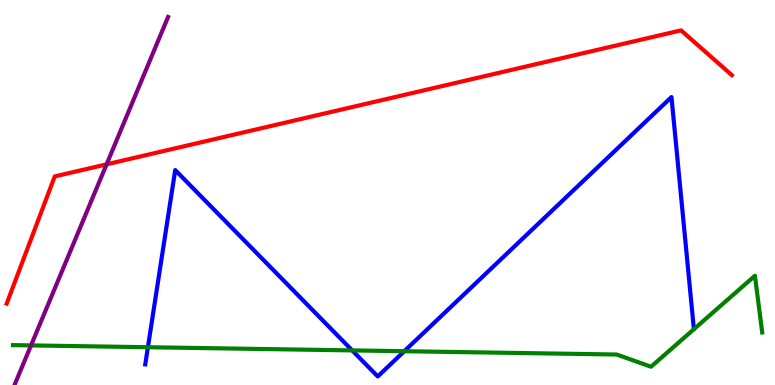[{'lines': ['blue', 'red'], 'intersections': []}, {'lines': ['green', 'red'], 'intersections': []}, {'lines': ['purple', 'red'], 'intersections': [{'x': 1.38, 'y': 5.73}]}, {'lines': ['blue', 'green'], 'intersections': [{'x': 1.91, 'y': 0.981}, {'x': 4.54, 'y': 0.899}, {'x': 5.22, 'y': 0.878}]}, {'lines': ['blue', 'purple'], 'intersections': []}, {'lines': ['green', 'purple'], 'intersections': [{'x': 0.4, 'y': 1.03}]}]